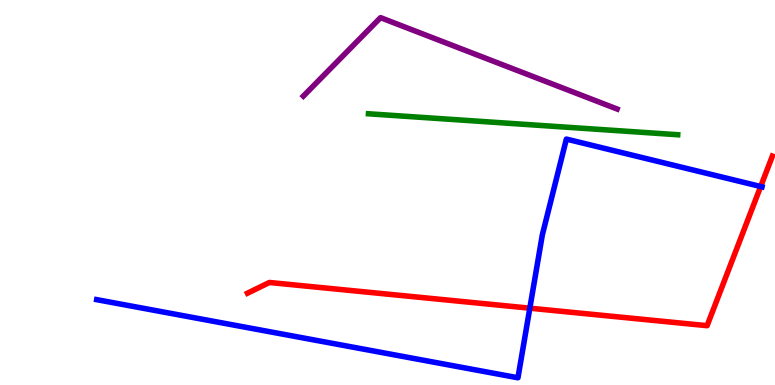[{'lines': ['blue', 'red'], 'intersections': [{'x': 6.84, 'y': 2.0}, {'x': 9.82, 'y': 5.16}]}, {'lines': ['green', 'red'], 'intersections': []}, {'lines': ['purple', 'red'], 'intersections': []}, {'lines': ['blue', 'green'], 'intersections': []}, {'lines': ['blue', 'purple'], 'intersections': []}, {'lines': ['green', 'purple'], 'intersections': []}]